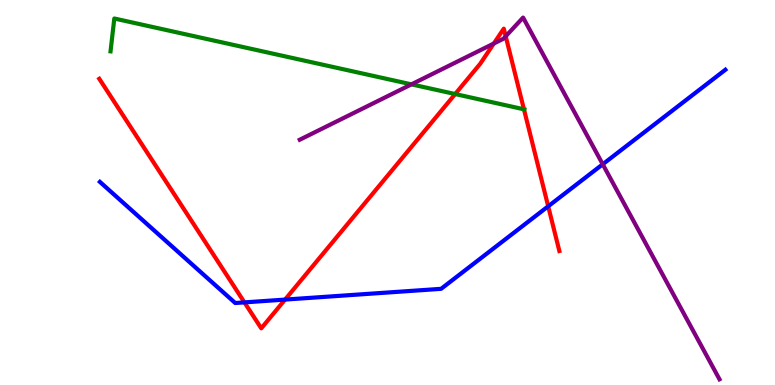[{'lines': ['blue', 'red'], 'intersections': [{'x': 3.15, 'y': 2.15}, {'x': 3.68, 'y': 2.22}, {'x': 7.07, 'y': 4.64}]}, {'lines': ['green', 'red'], 'intersections': [{'x': 5.87, 'y': 7.56}, {'x': 6.76, 'y': 7.16}]}, {'lines': ['purple', 'red'], 'intersections': [{'x': 6.37, 'y': 8.87}, {'x': 6.53, 'y': 9.06}]}, {'lines': ['blue', 'green'], 'intersections': []}, {'lines': ['blue', 'purple'], 'intersections': [{'x': 7.78, 'y': 5.73}]}, {'lines': ['green', 'purple'], 'intersections': [{'x': 5.31, 'y': 7.81}]}]